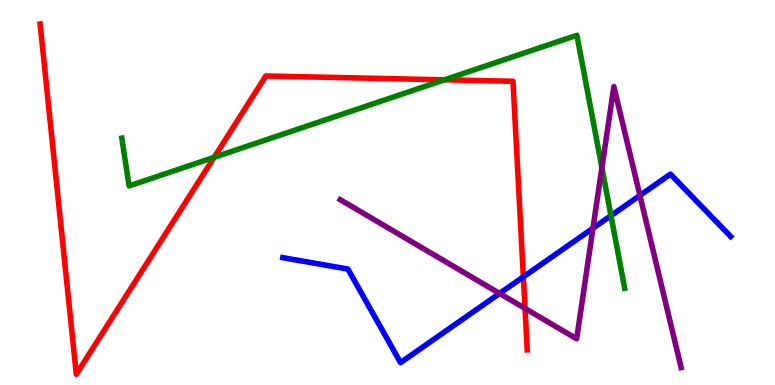[{'lines': ['blue', 'red'], 'intersections': [{'x': 6.75, 'y': 2.81}]}, {'lines': ['green', 'red'], 'intersections': [{'x': 2.76, 'y': 5.91}, {'x': 5.74, 'y': 7.93}]}, {'lines': ['purple', 'red'], 'intersections': [{'x': 6.77, 'y': 1.99}]}, {'lines': ['blue', 'green'], 'intersections': [{'x': 7.88, 'y': 4.4}]}, {'lines': ['blue', 'purple'], 'intersections': [{'x': 6.45, 'y': 2.38}, {'x': 7.65, 'y': 4.07}, {'x': 8.26, 'y': 4.92}]}, {'lines': ['green', 'purple'], 'intersections': [{'x': 7.77, 'y': 5.65}]}]